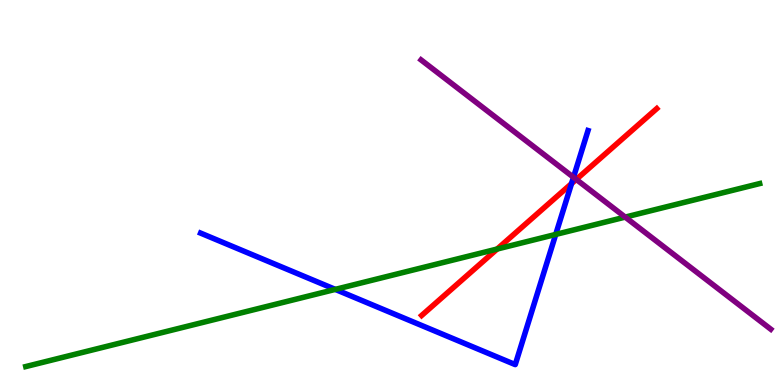[{'lines': ['blue', 'red'], 'intersections': [{'x': 7.37, 'y': 5.23}]}, {'lines': ['green', 'red'], 'intersections': [{'x': 6.42, 'y': 3.53}]}, {'lines': ['purple', 'red'], 'intersections': [{'x': 7.44, 'y': 5.34}]}, {'lines': ['blue', 'green'], 'intersections': [{'x': 4.33, 'y': 2.48}, {'x': 7.17, 'y': 3.91}]}, {'lines': ['blue', 'purple'], 'intersections': [{'x': 7.4, 'y': 5.4}]}, {'lines': ['green', 'purple'], 'intersections': [{'x': 8.07, 'y': 4.36}]}]